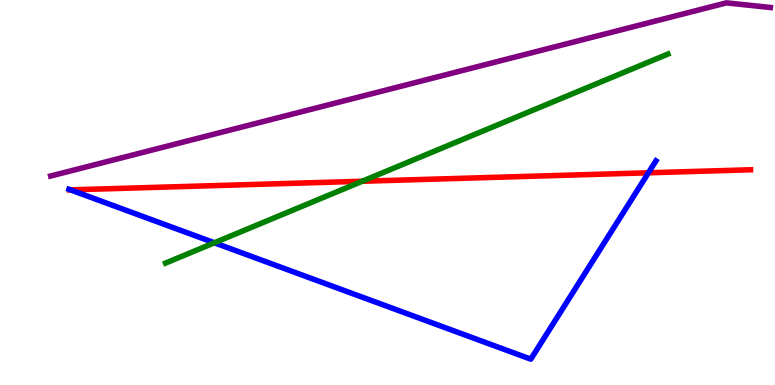[{'lines': ['blue', 'red'], 'intersections': [{'x': 0.91, 'y': 5.07}, {'x': 8.37, 'y': 5.51}]}, {'lines': ['green', 'red'], 'intersections': [{'x': 4.67, 'y': 5.29}]}, {'lines': ['purple', 'red'], 'intersections': []}, {'lines': ['blue', 'green'], 'intersections': [{'x': 2.77, 'y': 3.69}]}, {'lines': ['blue', 'purple'], 'intersections': []}, {'lines': ['green', 'purple'], 'intersections': []}]